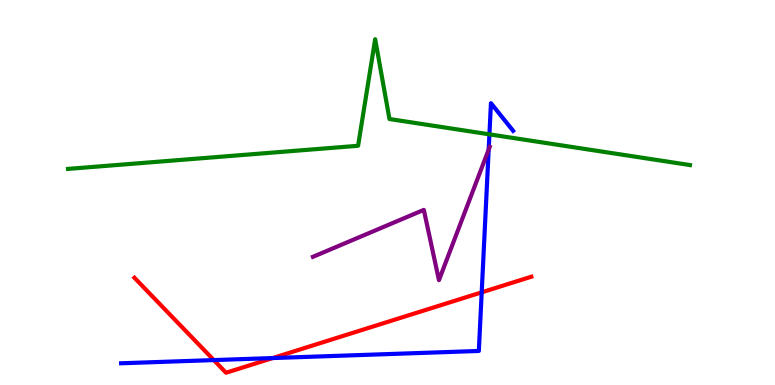[{'lines': ['blue', 'red'], 'intersections': [{'x': 2.76, 'y': 0.647}, {'x': 3.52, 'y': 0.7}, {'x': 6.22, 'y': 2.41}]}, {'lines': ['green', 'red'], 'intersections': []}, {'lines': ['purple', 'red'], 'intersections': []}, {'lines': ['blue', 'green'], 'intersections': [{'x': 6.32, 'y': 6.51}]}, {'lines': ['blue', 'purple'], 'intersections': [{'x': 6.31, 'y': 6.12}]}, {'lines': ['green', 'purple'], 'intersections': []}]